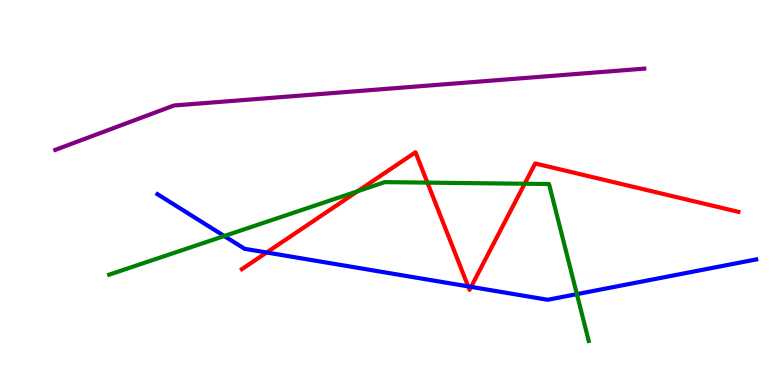[{'lines': ['blue', 'red'], 'intersections': [{'x': 3.44, 'y': 3.44}, {'x': 6.04, 'y': 2.56}, {'x': 6.08, 'y': 2.55}]}, {'lines': ['green', 'red'], 'intersections': [{'x': 4.61, 'y': 5.03}, {'x': 5.52, 'y': 5.26}, {'x': 6.77, 'y': 5.23}]}, {'lines': ['purple', 'red'], 'intersections': []}, {'lines': ['blue', 'green'], 'intersections': [{'x': 2.89, 'y': 3.87}, {'x': 7.44, 'y': 2.36}]}, {'lines': ['blue', 'purple'], 'intersections': []}, {'lines': ['green', 'purple'], 'intersections': []}]